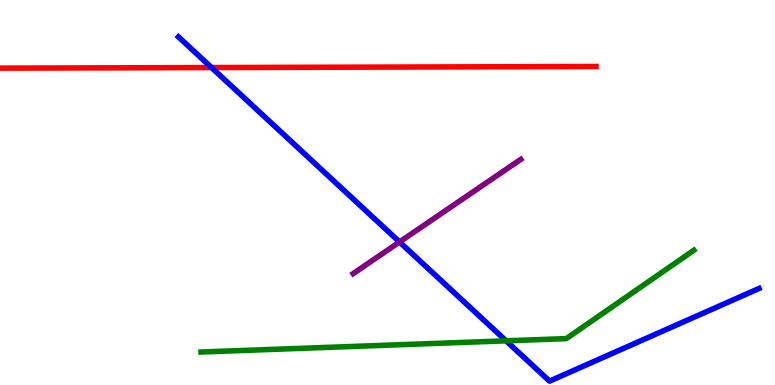[{'lines': ['blue', 'red'], 'intersections': [{'x': 2.73, 'y': 8.25}]}, {'lines': ['green', 'red'], 'intersections': []}, {'lines': ['purple', 'red'], 'intersections': []}, {'lines': ['blue', 'green'], 'intersections': [{'x': 6.53, 'y': 1.15}]}, {'lines': ['blue', 'purple'], 'intersections': [{'x': 5.16, 'y': 3.71}]}, {'lines': ['green', 'purple'], 'intersections': []}]